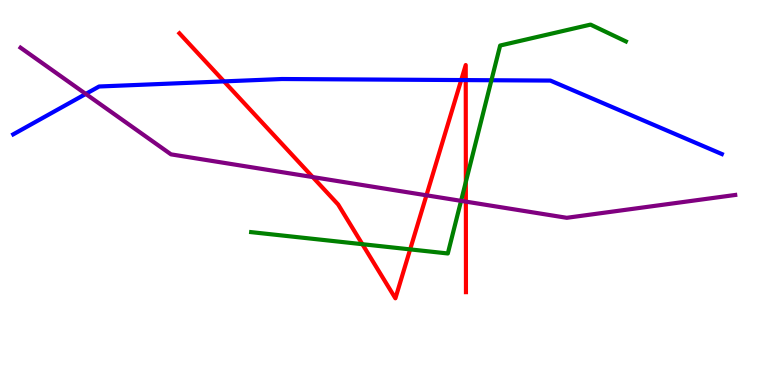[{'lines': ['blue', 'red'], 'intersections': [{'x': 2.89, 'y': 7.89}, {'x': 5.95, 'y': 7.92}, {'x': 6.01, 'y': 7.92}]}, {'lines': ['green', 'red'], 'intersections': [{'x': 4.68, 'y': 3.66}, {'x': 5.29, 'y': 3.52}, {'x': 6.01, 'y': 5.28}]}, {'lines': ['purple', 'red'], 'intersections': [{'x': 4.04, 'y': 5.4}, {'x': 5.5, 'y': 4.93}, {'x': 6.01, 'y': 4.76}]}, {'lines': ['blue', 'green'], 'intersections': [{'x': 6.34, 'y': 7.92}]}, {'lines': ['blue', 'purple'], 'intersections': [{'x': 1.11, 'y': 7.56}]}, {'lines': ['green', 'purple'], 'intersections': [{'x': 5.95, 'y': 4.78}]}]